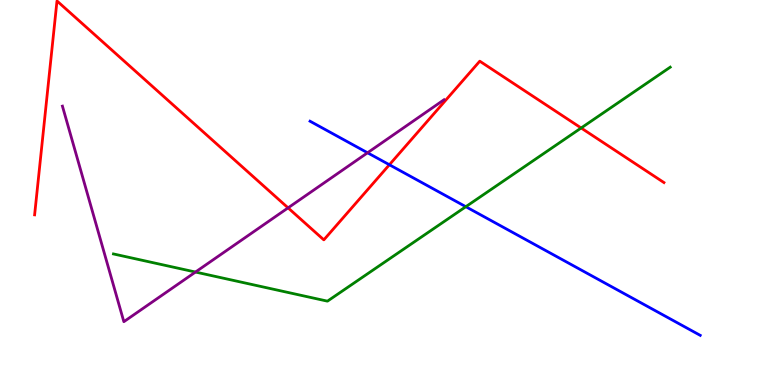[{'lines': ['blue', 'red'], 'intersections': [{'x': 5.02, 'y': 5.72}]}, {'lines': ['green', 'red'], 'intersections': [{'x': 7.5, 'y': 6.68}]}, {'lines': ['purple', 'red'], 'intersections': [{'x': 3.72, 'y': 4.6}]}, {'lines': ['blue', 'green'], 'intersections': [{'x': 6.01, 'y': 4.63}]}, {'lines': ['blue', 'purple'], 'intersections': [{'x': 4.74, 'y': 6.03}]}, {'lines': ['green', 'purple'], 'intersections': [{'x': 2.52, 'y': 2.93}]}]